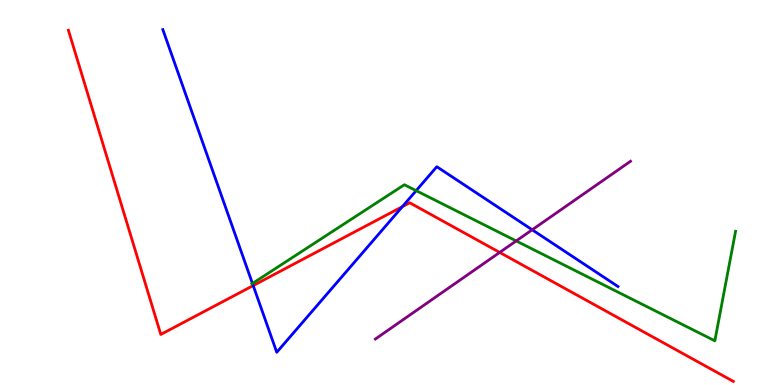[{'lines': ['blue', 'red'], 'intersections': [{'x': 3.27, 'y': 2.58}, {'x': 5.19, 'y': 4.63}]}, {'lines': ['green', 'red'], 'intersections': []}, {'lines': ['purple', 'red'], 'intersections': [{'x': 6.45, 'y': 3.44}]}, {'lines': ['blue', 'green'], 'intersections': [{'x': 3.26, 'y': 2.64}, {'x': 5.37, 'y': 5.05}]}, {'lines': ['blue', 'purple'], 'intersections': [{'x': 6.87, 'y': 4.03}]}, {'lines': ['green', 'purple'], 'intersections': [{'x': 6.66, 'y': 3.74}]}]